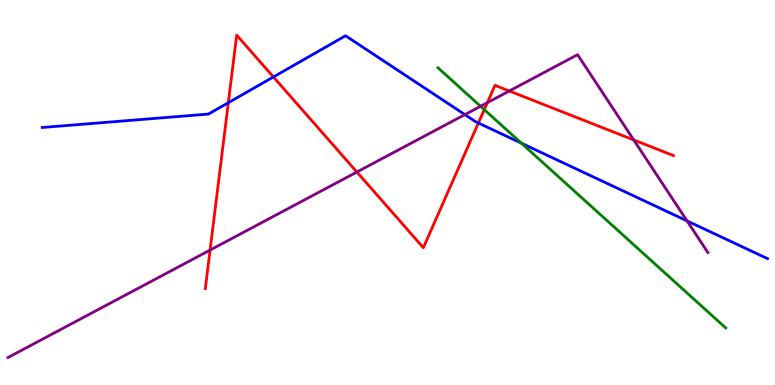[{'lines': ['blue', 'red'], 'intersections': [{'x': 2.95, 'y': 7.33}, {'x': 3.53, 'y': 8.0}, {'x': 6.17, 'y': 6.8}]}, {'lines': ['green', 'red'], 'intersections': [{'x': 6.25, 'y': 7.15}]}, {'lines': ['purple', 'red'], 'intersections': [{'x': 2.71, 'y': 3.5}, {'x': 4.61, 'y': 5.53}, {'x': 6.29, 'y': 7.33}, {'x': 6.57, 'y': 7.64}, {'x': 8.18, 'y': 6.37}]}, {'lines': ['blue', 'green'], 'intersections': [{'x': 6.73, 'y': 6.28}]}, {'lines': ['blue', 'purple'], 'intersections': [{'x': 6.0, 'y': 7.02}, {'x': 8.86, 'y': 4.26}]}, {'lines': ['green', 'purple'], 'intersections': [{'x': 6.2, 'y': 7.24}]}]